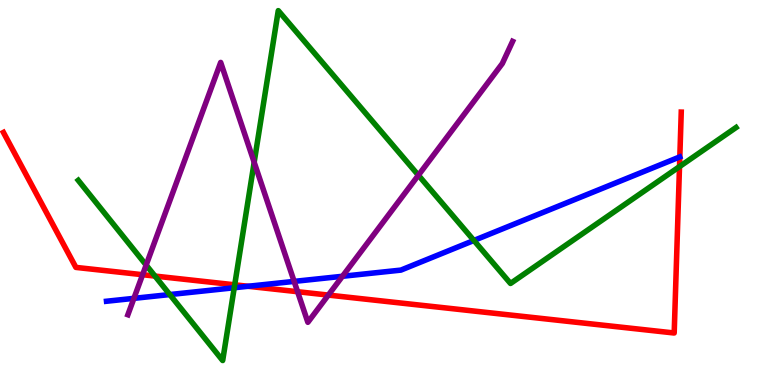[{'lines': ['blue', 'red'], 'intersections': [{'x': 3.2, 'y': 2.56}]}, {'lines': ['green', 'red'], 'intersections': [{'x': 2.0, 'y': 2.83}, {'x': 3.03, 'y': 2.6}, {'x': 8.77, 'y': 5.67}]}, {'lines': ['purple', 'red'], 'intersections': [{'x': 1.84, 'y': 2.86}, {'x': 3.84, 'y': 2.42}, {'x': 4.24, 'y': 2.34}]}, {'lines': ['blue', 'green'], 'intersections': [{'x': 2.19, 'y': 2.35}, {'x': 3.02, 'y': 2.53}, {'x': 6.11, 'y': 3.75}]}, {'lines': ['blue', 'purple'], 'intersections': [{'x': 1.73, 'y': 2.25}, {'x': 3.8, 'y': 2.69}, {'x': 4.42, 'y': 2.82}]}, {'lines': ['green', 'purple'], 'intersections': [{'x': 1.89, 'y': 3.12}, {'x': 3.28, 'y': 5.79}, {'x': 5.4, 'y': 5.45}]}]